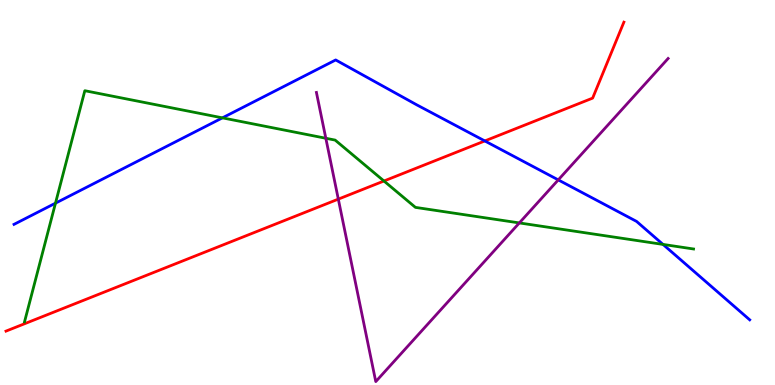[{'lines': ['blue', 'red'], 'intersections': [{'x': 6.26, 'y': 6.34}]}, {'lines': ['green', 'red'], 'intersections': [{'x': 4.95, 'y': 5.3}]}, {'lines': ['purple', 'red'], 'intersections': [{'x': 4.37, 'y': 4.83}]}, {'lines': ['blue', 'green'], 'intersections': [{'x': 0.716, 'y': 4.72}, {'x': 2.87, 'y': 6.94}, {'x': 8.56, 'y': 3.65}]}, {'lines': ['blue', 'purple'], 'intersections': [{'x': 7.2, 'y': 5.33}]}, {'lines': ['green', 'purple'], 'intersections': [{'x': 4.2, 'y': 6.41}, {'x': 6.7, 'y': 4.21}]}]